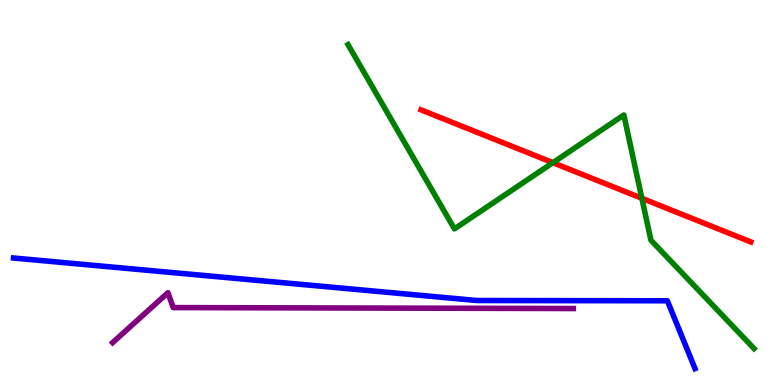[{'lines': ['blue', 'red'], 'intersections': []}, {'lines': ['green', 'red'], 'intersections': [{'x': 7.13, 'y': 5.77}, {'x': 8.28, 'y': 4.85}]}, {'lines': ['purple', 'red'], 'intersections': []}, {'lines': ['blue', 'green'], 'intersections': []}, {'lines': ['blue', 'purple'], 'intersections': []}, {'lines': ['green', 'purple'], 'intersections': []}]